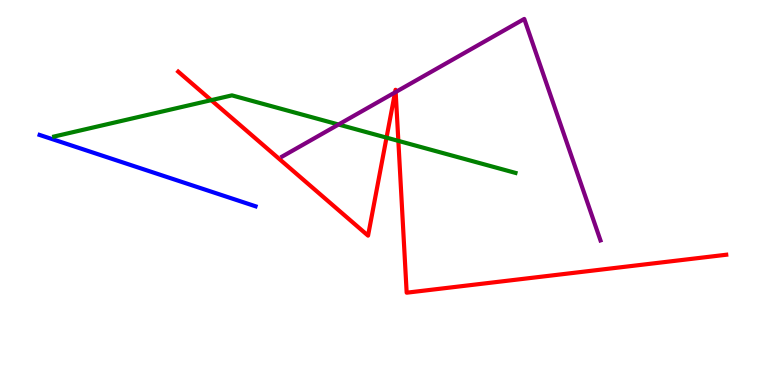[{'lines': ['blue', 'red'], 'intersections': []}, {'lines': ['green', 'red'], 'intersections': [{'x': 2.73, 'y': 7.4}, {'x': 4.99, 'y': 6.42}, {'x': 5.14, 'y': 6.34}]}, {'lines': ['purple', 'red'], 'intersections': [{'x': 5.1, 'y': 7.6}, {'x': 5.11, 'y': 7.61}]}, {'lines': ['blue', 'green'], 'intersections': []}, {'lines': ['blue', 'purple'], 'intersections': []}, {'lines': ['green', 'purple'], 'intersections': [{'x': 4.37, 'y': 6.77}]}]